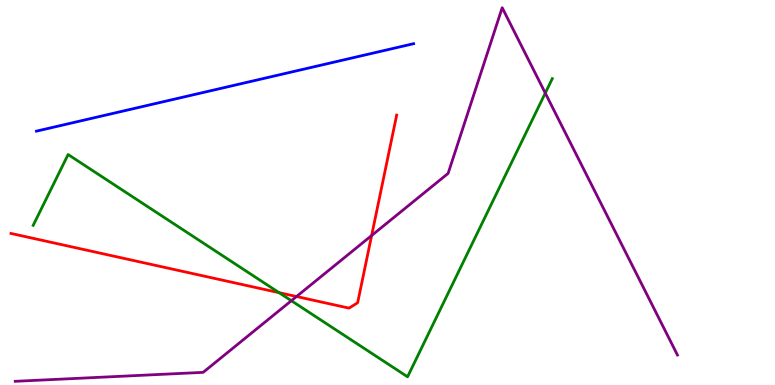[{'lines': ['blue', 'red'], 'intersections': []}, {'lines': ['green', 'red'], 'intersections': [{'x': 3.6, 'y': 2.4}]}, {'lines': ['purple', 'red'], 'intersections': [{'x': 3.83, 'y': 2.3}, {'x': 4.8, 'y': 3.88}]}, {'lines': ['blue', 'green'], 'intersections': []}, {'lines': ['blue', 'purple'], 'intersections': []}, {'lines': ['green', 'purple'], 'intersections': [{'x': 3.76, 'y': 2.19}, {'x': 7.04, 'y': 7.58}]}]